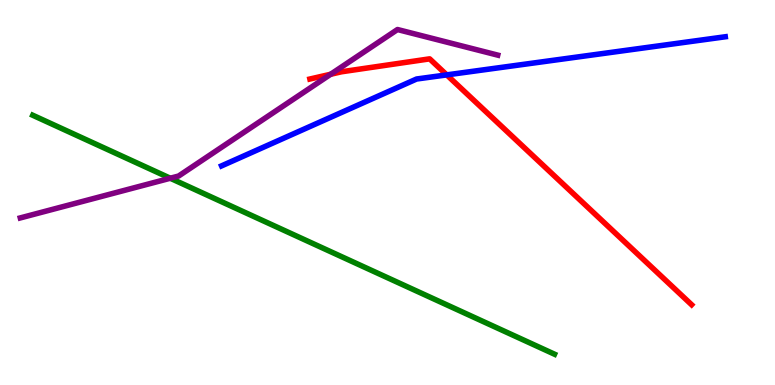[{'lines': ['blue', 'red'], 'intersections': [{'x': 5.76, 'y': 8.05}]}, {'lines': ['green', 'red'], 'intersections': []}, {'lines': ['purple', 'red'], 'intersections': [{'x': 4.27, 'y': 8.07}]}, {'lines': ['blue', 'green'], 'intersections': []}, {'lines': ['blue', 'purple'], 'intersections': []}, {'lines': ['green', 'purple'], 'intersections': [{'x': 2.2, 'y': 5.37}]}]